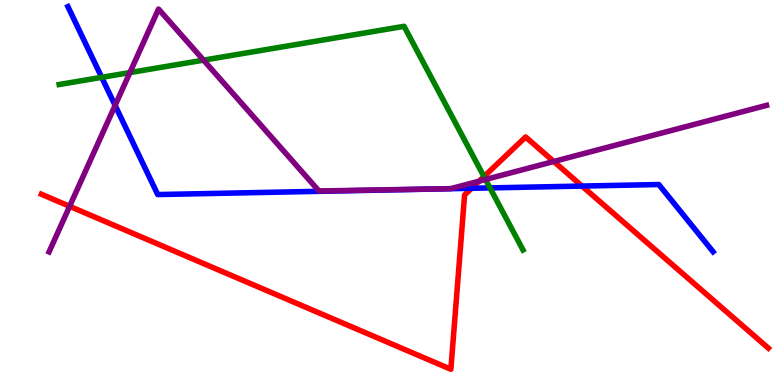[{'lines': ['blue', 'red'], 'intersections': [{'x': 6.09, 'y': 5.11}, {'x': 7.51, 'y': 5.17}]}, {'lines': ['green', 'red'], 'intersections': [{'x': 6.24, 'y': 5.41}]}, {'lines': ['purple', 'red'], 'intersections': [{'x': 0.898, 'y': 4.64}, {'x': 6.18, 'y': 5.29}, {'x': 7.15, 'y': 5.81}]}, {'lines': ['blue', 'green'], 'intersections': [{'x': 1.31, 'y': 7.99}, {'x': 6.32, 'y': 5.12}]}, {'lines': ['blue', 'purple'], 'intersections': [{'x': 1.49, 'y': 7.26}]}, {'lines': ['green', 'purple'], 'intersections': [{'x': 1.68, 'y': 8.11}, {'x': 2.63, 'y': 8.44}, {'x': 6.26, 'y': 5.34}]}]